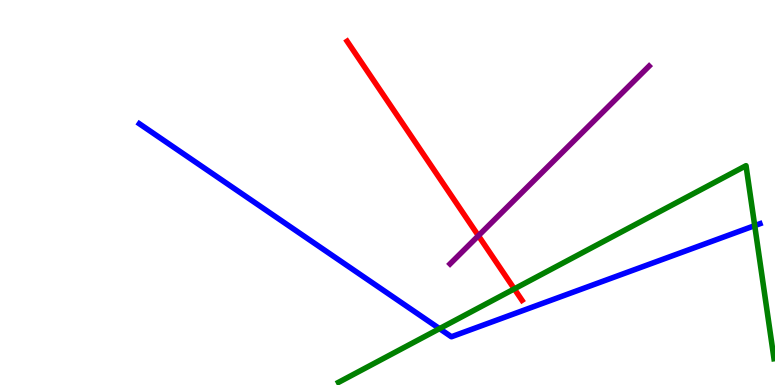[{'lines': ['blue', 'red'], 'intersections': []}, {'lines': ['green', 'red'], 'intersections': [{'x': 6.64, 'y': 2.5}]}, {'lines': ['purple', 'red'], 'intersections': [{'x': 6.17, 'y': 3.88}]}, {'lines': ['blue', 'green'], 'intersections': [{'x': 5.67, 'y': 1.46}, {'x': 9.74, 'y': 4.14}]}, {'lines': ['blue', 'purple'], 'intersections': []}, {'lines': ['green', 'purple'], 'intersections': []}]